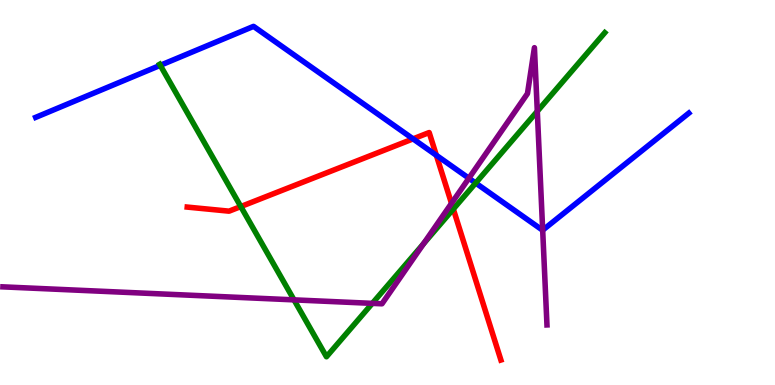[{'lines': ['blue', 'red'], 'intersections': [{'x': 5.33, 'y': 6.39}, {'x': 5.63, 'y': 5.97}]}, {'lines': ['green', 'red'], 'intersections': [{'x': 3.11, 'y': 4.63}, {'x': 5.85, 'y': 4.57}]}, {'lines': ['purple', 'red'], 'intersections': [{'x': 5.83, 'y': 4.72}]}, {'lines': ['blue', 'green'], 'intersections': [{'x': 2.07, 'y': 8.3}, {'x': 6.14, 'y': 5.25}]}, {'lines': ['blue', 'purple'], 'intersections': [{'x': 6.05, 'y': 5.37}, {'x': 7.0, 'y': 4.02}]}, {'lines': ['green', 'purple'], 'intersections': [{'x': 3.79, 'y': 2.21}, {'x': 4.8, 'y': 2.12}, {'x': 5.47, 'y': 3.67}, {'x': 6.93, 'y': 7.11}]}]